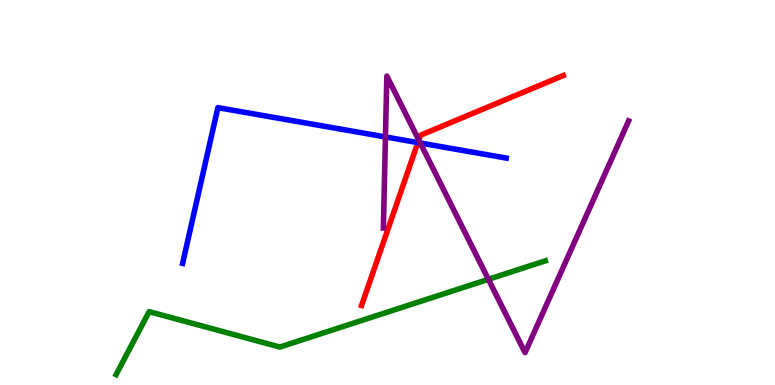[{'lines': ['blue', 'red'], 'intersections': [{'x': 5.39, 'y': 6.3}]}, {'lines': ['green', 'red'], 'intersections': []}, {'lines': ['purple', 'red'], 'intersections': [{'x': 5.4, 'y': 6.36}]}, {'lines': ['blue', 'green'], 'intersections': []}, {'lines': ['blue', 'purple'], 'intersections': [{'x': 4.97, 'y': 6.44}, {'x': 5.42, 'y': 6.29}]}, {'lines': ['green', 'purple'], 'intersections': [{'x': 6.3, 'y': 2.74}]}]